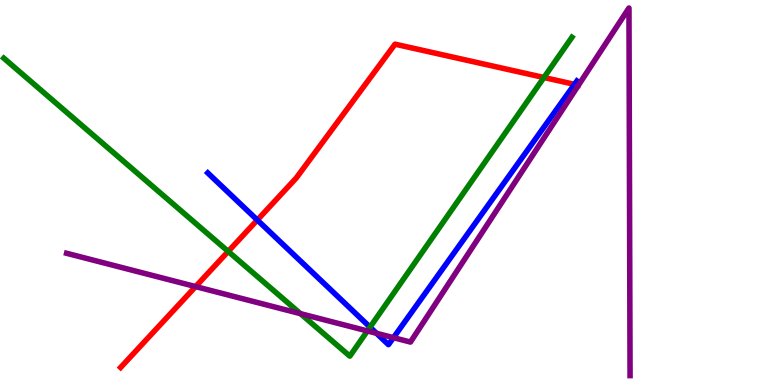[{'lines': ['blue', 'red'], 'intersections': [{'x': 3.32, 'y': 4.29}, {'x': 7.41, 'y': 7.81}]}, {'lines': ['green', 'red'], 'intersections': [{'x': 2.94, 'y': 3.47}, {'x': 7.02, 'y': 7.99}]}, {'lines': ['purple', 'red'], 'intersections': [{'x': 2.52, 'y': 2.56}]}, {'lines': ['blue', 'green'], 'intersections': [{'x': 4.77, 'y': 1.5}]}, {'lines': ['blue', 'purple'], 'intersections': [{'x': 4.86, 'y': 1.34}, {'x': 5.08, 'y': 1.23}]}, {'lines': ['green', 'purple'], 'intersections': [{'x': 3.88, 'y': 1.85}, {'x': 4.74, 'y': 1.4}]}]